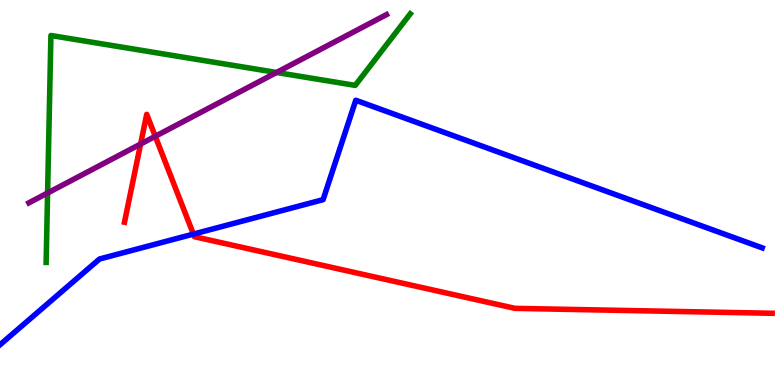[{'lines': ['blue', 'red'], 'intersections': [{'x': 2.5, 'y': 3.92}]}, {'lines': ['green', 'red'], 'intersections': []}, {'lines': ['purple', 'red'], 'intersections': [{'x': 1.81, 'y': 6.26}, {'x': 2.0, 'y': 6.46}]}, {'lines': ['blue', 'green'], 'intersections': []}, {'lines': ['blue', 'purple'], 'intersections': []}, {'lines': ['green', 'purple'], 'intersections': [{'x': 0.614, 'y': 4.99}, {'x': 3.57, 'y': 8.12}]}]